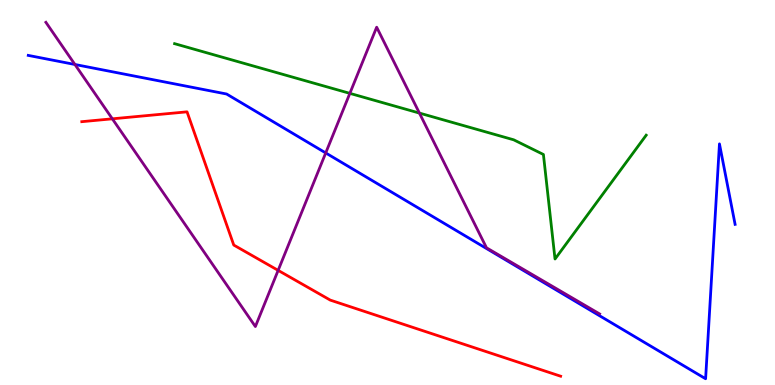[{'lines': ['blue', 'red'], 'intersections': []}, {'lines': ['green', 'red'], 'intersections': []}, {'lines': ['purple', 'red'], 'intersections': [{'x': 1.45, 'y': 6.91}, {'x': 3.59, 'y': 2.98}]}, {'lines': ['blue', 'green'], 'intersections': []}, {'lines': ['blue', 'purple'], 'intersections': [{'x': 0.967, 'y': 8.33}, {'x': 4.2, 'y': 6.03}]}, {'lines': ['green', 'purple'], 'intersections': [{'x': 4.51, 'y': 7.58}, {'x': 5.41, 'y': 7.06}]}]